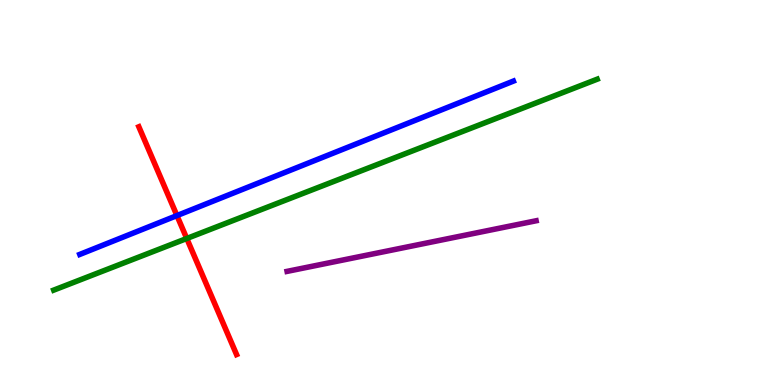[{'lines': ['blue', 'red'], 'intersections': [{'x': 2.28, 'y': 4.4}]}, {'lines': ['green', 'red'], 'intersections': [{'x': 2.41, 'y': 3.81}]}, {'lines': ['purple', 'red'], 'intersections': []}, {'lines': ['blue', 'green'], 'intersections': []}, {'lines': ['blue', 'purple'], 'intersections': []}, {'lines': ['green', 'purple'], 'intersections': []}]